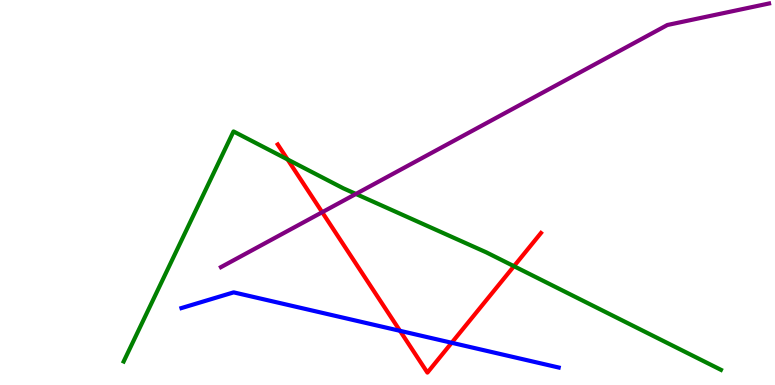[{'lines': ['blue', 'red'], 'intersections': [{'x': 5.16, 'y': 1.41}, {'x': 5.83, 'y': 1.1}]}, {'lines': ['green', 'red'], 'intersections': [{'x': 3.71, 'y': 5.86}, {'x': 6.63, 'y': 3.09}]}, {'lines': ['purple', 'red'], 'intersections': [{'x': 4.16, 'y': 4.49}]}, {'lines': ['blue', 'green'], 'intersections': []}, {'lines': ['blue', 'purple'], 'intersections': []}, {'lines': ['green', 'purple'], 'intersections': [{'x': 4.59, 'y': 4.96}]}]